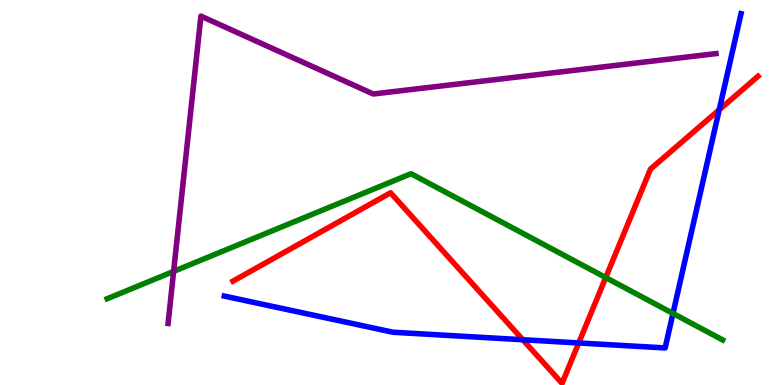[{'lines': ['blue', 'red'], 'intersections': [{'x': 6.75, 'y': 1.18}, {'x': 7.47, 'y': 1.09}, {'x': 9.28, 'y': 7.15}]}, {'lines': ['green', 'red'], 'intersections': [{'x': 7.82, 'y': 2.79}]}, {'lines': ['purple', 'red'], 'intersections': []}, {'lines': ['blue', 'green'], 'intersections': [{'x': 8.68, 'y': 1.86}]}, {'lines': ['blue', 'purple'], 'intersections': []}, {'lines': ['green', 'purple'], 'intersections': [{'x': 2.24, 'y': 2.95}]}]